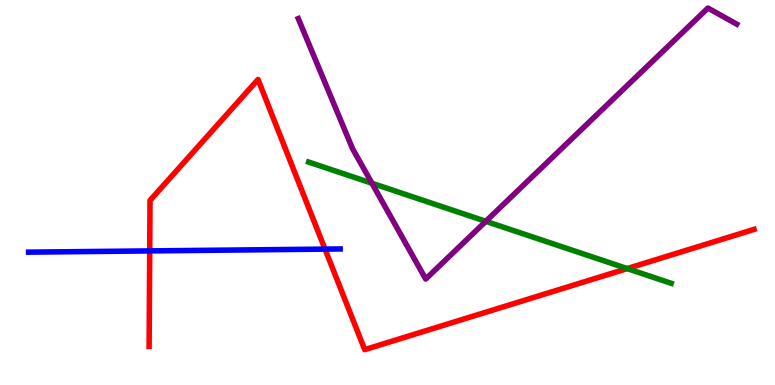[{'lines': ['blue', 'red'], 'intersections': [{'x': 1.93, 'y': 3.48}, {'x': 4.19, 'y': 3.53}]}, {'lines': ['green', 'red'], 'intersections': [{'x': 8.09, 'y': 3.02}]}, {'lines': ['purple', 'red'], 'intersections': []}, {'lines': ['blue', 'green'], 'intersections': []}, {'lines': ['blue', 'purple'], 'intersections': []}, {'lines': ['green', 'purple'], 'intersections': [{'x': 4.8, 'y': 5.24}, {'x': 6.27, 'y': 4.25}]}]